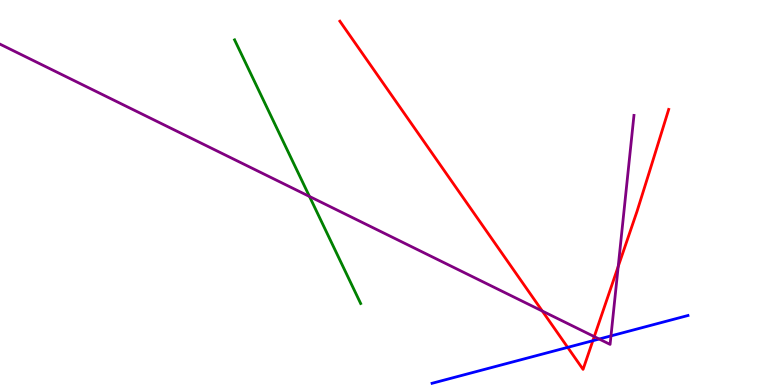[{'lines': ['blue', 'red'], 'intersections': [{'x': 7.32, 'y': 0.977}, {'x': 7.65, 'y': 1.15}]}, {'lines': ['green', 'red'], 'intersections': []}, {'lines': ['purple', 'red'], 'intersections': [{'x': 7.0, 'y': 1.92}, {'x': 7.67, 'y': 1.26}, {'x': 7.98, 'y': 3.08}]}, {'lines': ['blue', 'green'], 'intersections': []}, {'lines': ['blue', 'purple'], 'intersections': [{'x': 7.73, 'y': 1.19}, {'x': 7.88, 'y': 1.28}]}, {'lines': ['green', 'purple'], 'intersections': [{'x': 3.99, 'y': 4.9}]}]